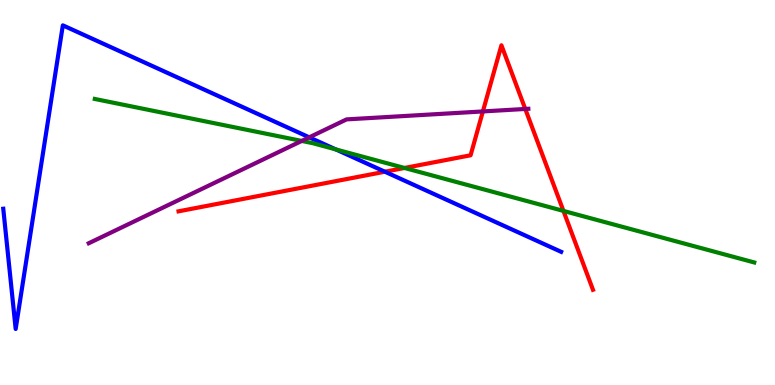[{'lines': ['blue', 'red'], 'intersections': [{'x': 4.97, 'y': 5.54}]}, {'lines': ['green', 'red'], 'intersections': [{'x': 5.22, 'y': 5.64}, {'x': 7.27, 'y': 4.52}]}, {'lines': ['purple', 'red'], 'intersections': [{'x': 6.23, 'y': 7.11}, {'x': 6.78, 'y': 7.17}]}, {'lines': ['blue', 'green'], 'intersections': [{'x': 4.33, 'y': 6.12}]}, {'lines': ['blue', 'purple'], 'intersections': [{'x': 3.99, 'y': 6.43}]}, {'lines': ['green', 'purple'], 'intersections': [{'x': 3.89, 'y': 6.34}]}]